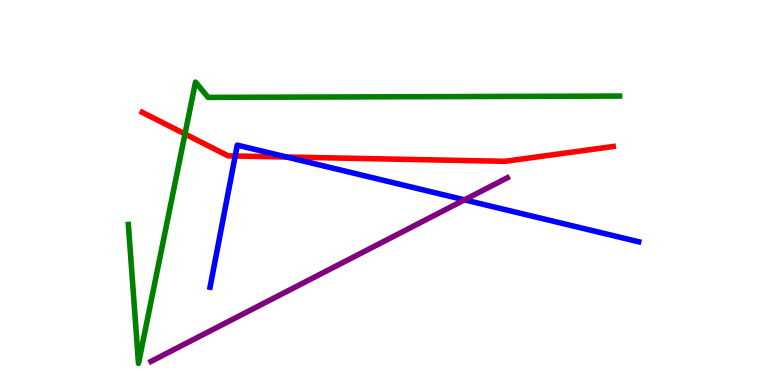[{'lines': ['blue', 'red'], 'intersections': [{'x': 3.03, 'y': 5.95}, {'x': 3.7, 'y': 5.92}]}, {'lines': ['green', 'red'], 'intersections': [{'x': 2.39, 'y': 6.52}]}, {'lines': ['purple', 'red'], 'intersections': []}, {'lines': ['blue', 'green'], 'intersections': []}, {'lines': ['blue', 'purple'], 'intersections': [{'x': 5.99, 'y': 4.81}]}, {'lines': ['green', 'purple'], 'intersections': []}]